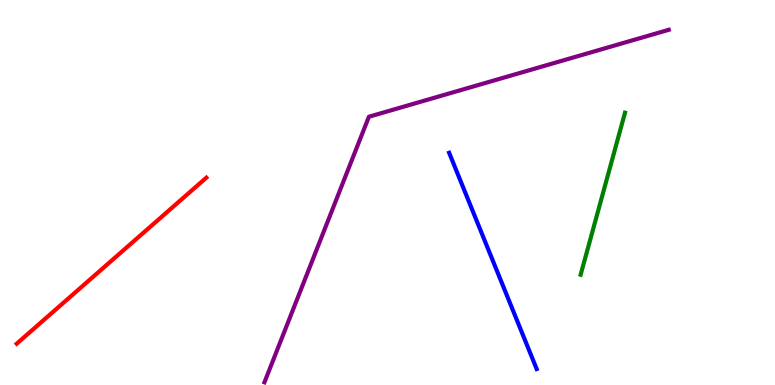[{'lines': ['blue', 'red'], 'intersections': []}, {'lines': ['green', 'red'], 'intersections': []}, {'lines': ['purple', 'red'], 'intersections': []}, {'lines': ['blue', 'green'], 'intersections': []}, {'lines': ['blue', 'purple'], 'intersections': []}, {'lines': ['green', 'purple'], 'intersections': []}]